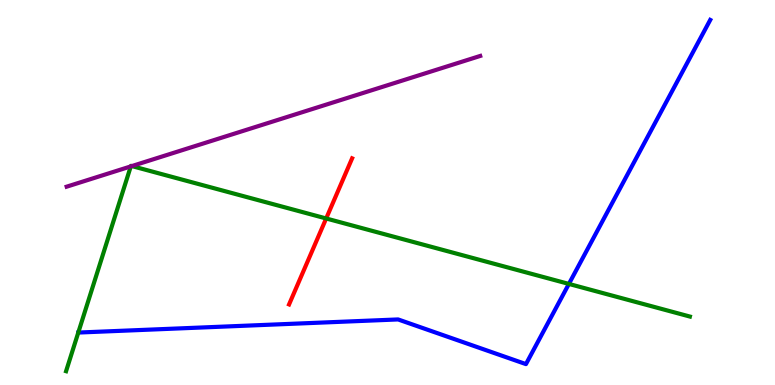[{'lines': ['blue', 'red'], 'intersections': []}, {'lines': ['green', 'red'], 'intersections': [{'x': 4.21, 'y': 4.33}]}, {'lines': ['purple', 'red'], 'intersections': []}, {'lines': ['blue', 'green'], 'intersections': [{'x': 7.34, 'y': 2.63}]}, {'lines': ['blue', 'purple'], 'intersections': []}, {'lines': ['green', 'purple'], 'intersections': [{'x': 1.69, 'y': 5.68}, {'x': 1.7, 'y': 5.69}]}]